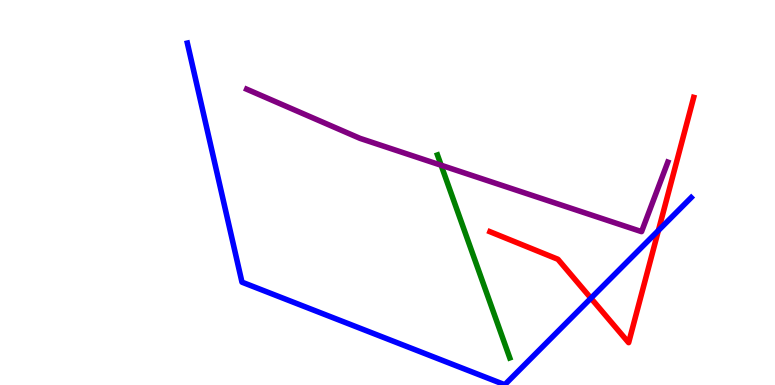[{'lines': ['blue', 'red'], 'intersections': [{'x': 7.62, 'y': 2.25}, {'x': 8.5, 'y': 4.01}]}, {'lines': ['green', 'red'], 'intersections': []}, {'lines': ['purple', 'red'], 'intersections': []}, {'lines': ['blue', 'green'], 'intersections': []}, {'lines': ['blue', 'purple'], 'intersections': []}, {'lines': ['green', 'purple'], 'intersections': [{'x': 5.69, 'y': 5.71}]}]